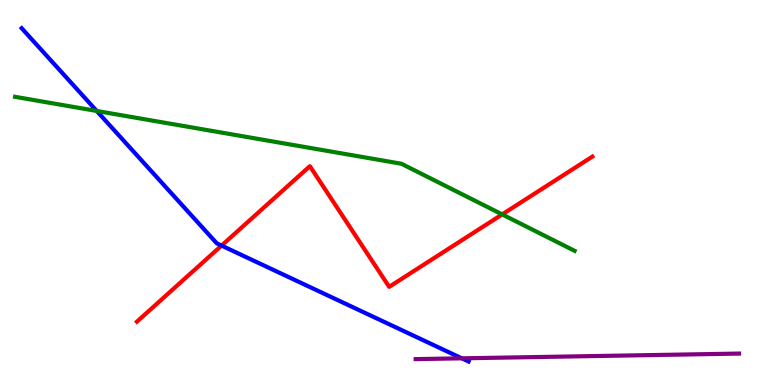[{'lines': ['blue', 'red'], 'intersections': [{'x': 2.86, 'y': 3.62}]}, {'lines': ['green', 'red'], 'intersections': [{'x': 6.48, 'y': 4.43}]}, {'lines': ['purple', 'red'], 'intersections': []}, {'lines': ['blue', 'green'], 'intersections': [{'x': 1.25, 'y': 7.12}]}, {'lines': ['blue', 'purple'], 'intersections': [{'x': 5.96, 'y': 0.693}]}, {'lines': ['green', 'purple'], 'intersections': []}]